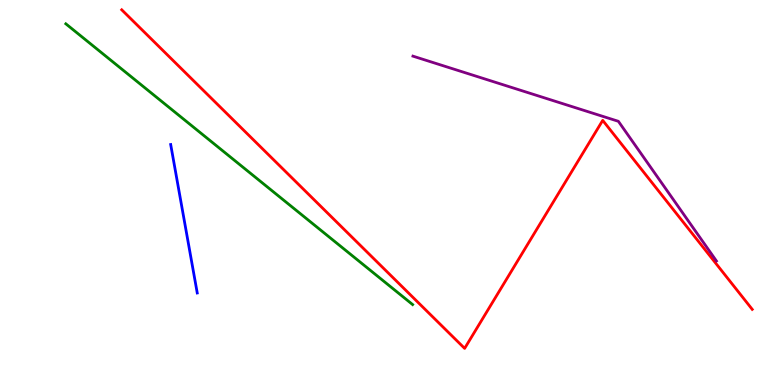[{'lines': ['blue', 'red'], 'intersections': []}, {'lines': ['green', 'red'], 'intersections': []}, {'lines': ['purple', 'red'], 'intersections': []}, {'lines': ['blue', 'green'], 'intersections': []}, {'lines': ['blue', 'purple'], 'intersections': []}, {'lines': ['green', 'purple'], 'intersections': []}]